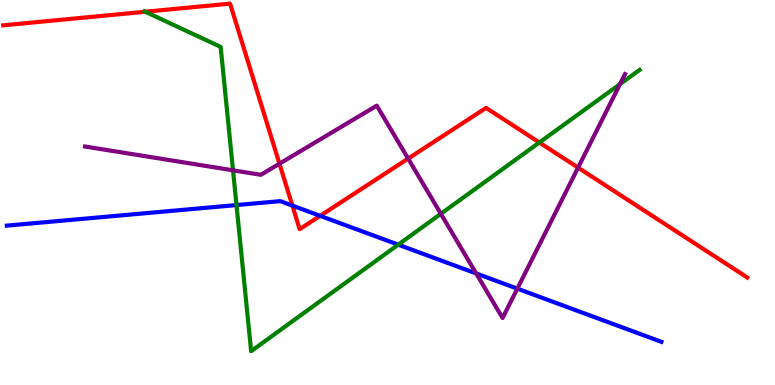[{'lines': ['blue', 'red'], 'intersections': [{'x': 3.77, 'y': 4.66}, {'x': 4.13, 'y': 4.39}]}, {'lines': ['green', 'red'], 'intersections': [{'x': 1.87, 'y': 9.7}, {'x': 6.96, 'y': 6.3}]}, {'lines': ['purple', 'red'], 'intersections': [{'x': 3.61, 'y': 5.75}, {'x': 5.27, 'y': 5.88}, {'x': 7.46, 'y': 5.65}]}, {'lines': ['blue', 'green'], 'intersections': [{'x': 3.05, 'y': 4.67}, {'x': 5.14, 'y': 3.64}]}, {'lines': ['blue', 'purple'], 'intersections': [{'x': 6.14, 'y': 2.9}, {'x': 6.68, 'y': 2.5}]}, {'lines': ['green', 'purple'], 'intersections': [{'x': 3.01, 'y': 5.58}, {'x': 5.69, 'y': 4.45}, {'x': 8.0, 'y': 7.82}]}]